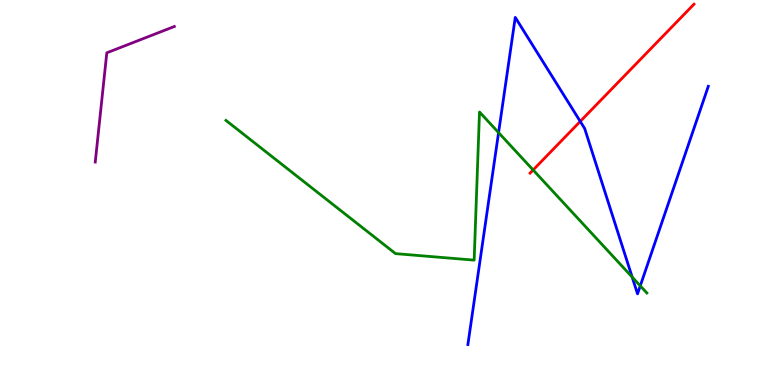[{'lines': ['blue', 'red'], 'intersections': [{'x': 7.49, 'y': 6.85}]}, {'lines': ['green', 'red'], 'intersections': [{'x': 6.88, 'y': 5.59}]}, {'lines': ['purple', 'red'], 'intersections': []}, {'lines': ['blue', 'green'], 'intersections': [{'x': 6.43, 'y': 6.56}, {'x': 8.16, 'y': 2.8}, {'x': 8.26, 'y': 2.58}]}, {'lines': ['blue', 'purple'], 'intersections': []}, {'lines': ['green', 'purple'], 'intersections': []}]